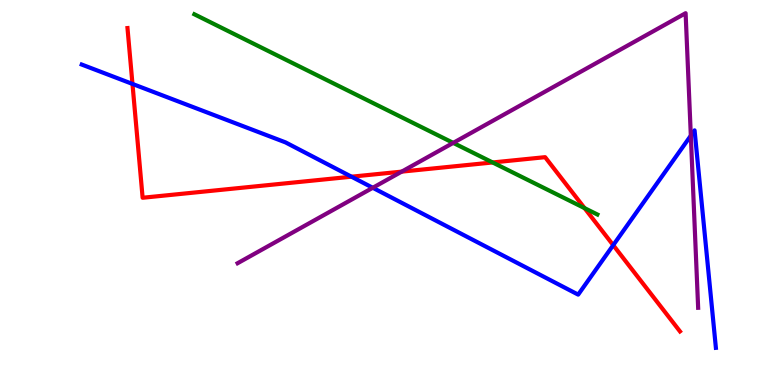[{'lines': ['blue', 'red'], 'intersections': [{'x': 1.71, 'y': 7.82}, {'x': 4.54, 'y': 5.41}, {'x': 7.91, 'y': 3.63}]}, {'lines': ['green', 'red'], 'intersections': [{'x': 6.36, 'y': 5.78}, {'x': 7.54, 'y': 4.59}]}, {'lines': ['purple', 'red'], 'intersections': [{'x': 5.18, 'y': 5.54}]}, {'lines': ['blue', 'green'], 'intersections': []}, {'lines': ['blue', 'purple'], 'intersections': [{'x': 4.81, 'y': 5.12}, {'x': 8.91, 'y': 6.48}]}, {'lines': ['green', 'purple'], 'intersections': [{'x': 5.85, 'y': 6.29}]}]